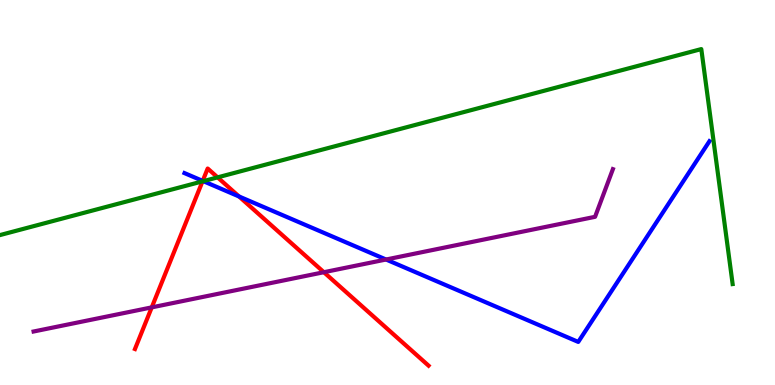[{'lines': ['blue', 'red'], 'intersections': [{'x': 2.62, 'y': 5.3}, {'x': 3.08, 'y': 4.9}]}, {'lines': ['green', 'red'], 'intersections': [{'x': 2.61, 'y': 5.29}, {'x': 2.81, 'y': 5.39}]}, {'lines': ['purple', 'red'], 'intersections': [{'x': 1.96, 'y': 2.02}, {'x': 4.18, 'y': 2.93}]}, {'lines': ['blue', 'green'], 'intersections': [{'x': 2.62, 'y': 5.29}]}, {'lines': ['blue', 'purple'], 'intersections': [{'x': 4.98, 'y': 3.26}]}, {'lines': ['green', 'purple'], 'intersections': []}]